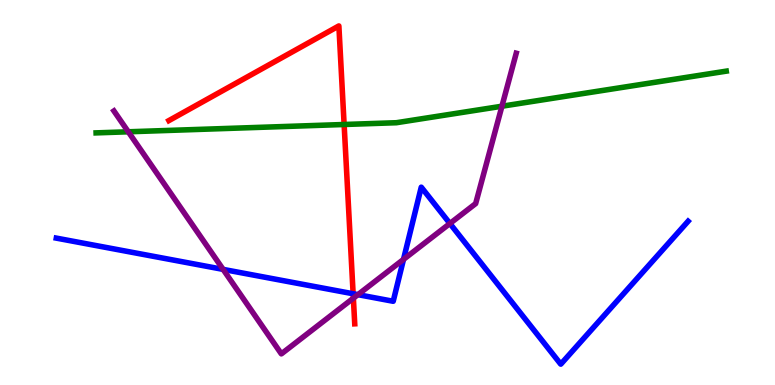[{'lines': ['blue', 'red'], 'intersections': [{'x': 4.56, 'y': 2.37}]}, {'lines': ['green', 'red'], 'intersections': [{'x': 4.44, 'y': 6.77}]}, {'lines': ['purple', 'red'], 'intersections': [{'x': 4.56, 'y': 2.26}]}, {'lines': ['blue', 'green'], 'intersections': []}, {'lines': ['blue', 'purple'], 'intersections': [{'x': 2.88, 'y': 3.0}, {'x': 4.62, 'y': 2.35}, {'x': 5.21, 'y': 3.26}, {'x': 5.81, 'y': 4.19}]}, {'lines': ['green', 'purple'], 'intersections': [{'x': 1.66, 'y': 6.58}, {'x': 6.48, 'y': 7.24}]}]